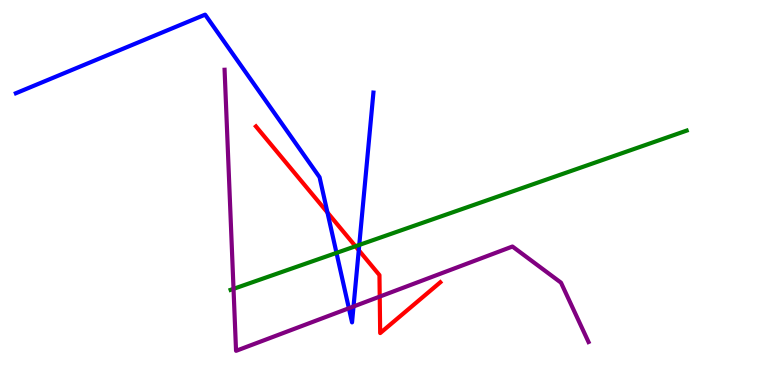[{'lines': ['blue', 'red'], 'intersections': [{'x': 4.23, 'y': 4.48}, {'x': 4.63, 'y': 3.5}]}, {'lines': ['green', 'red'], 'intersections': [{'x': 4.59, 'y': 3.6}]}, {'lines': ['purple', 'red'], 'intersections': [{'x': 4.9, 'y': 2.3}]}, {'lines': ['blue', 'green'], 'intersections': [{'x': 4.34, 'y': 3.43}, {'x': 4.64, 'y': 3.64}]}, {'lines': ['blue', 'purple'], 'intersections': [{'x': 4.5, 'y': 1.99}, {'x': 4.56, 'y': 2.04}]}, {'lines': ['green', 'purple'], 'intersections': [{'x': 3.01, 'y': 2.5}]}]